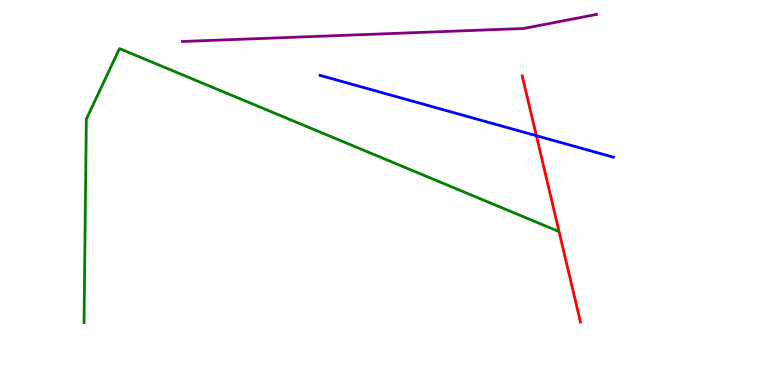[{'lines': ['blue', 'red'], 'intersections': [{'x': 6.92, 'y': 6.48}]}, {'lines': ['green', 'red'], 'intersections': []}, {'lines': ['purple', 'red'], 'intersections': []}, {'lines': ['blue', 'green'], 'intersections': []}, {'lines': ['blue', 'purple'], 'intersections': []}, {'lines': ['green', 'purple'], 'intersections': []}]